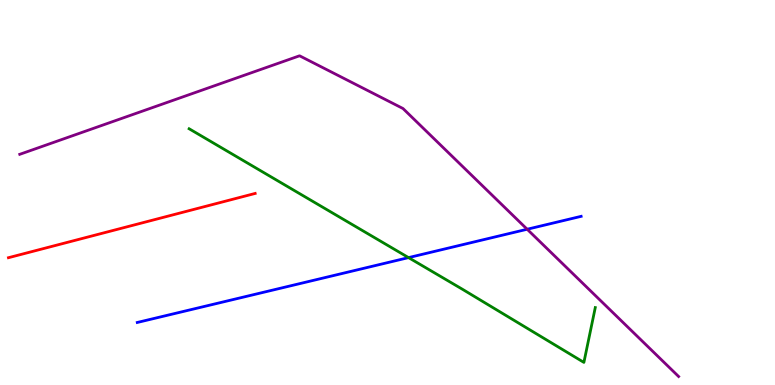[{'lines': ['blue', 'red'], 'intersections': []}, {'lines': ['green', 'red'], 'intersections': []}, {'lines': ['purple', 'red'], 'intersections': []}, {'lines': ['blue', 'green'], 'intersections': [{'x': 5.27, 'y': 3.31}]}, {'lines': ['blue', 'purple'], 'intersections': [{'x': 6.8, 'y': 4.05}]}, {'lines': ['green', 'purple'], 'intersections': []}]